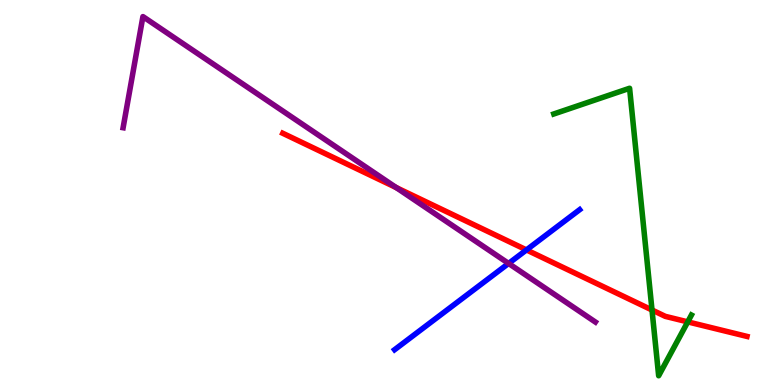[{'lines': ['blue', 'red'], 'intersections': [{'x': 6.79, 'y': 3.51}]}, {'lines': ['green', 'red'], 'intersections': [{'x': 8.41, 'y': 1.95}, {'x': 8.87, 'y': 1.64}]}, {'lines': ['purple', 'red'], 'intersections': [{'x': 5.11, 'y': 5.13}]}, {'lines': ['blue', 'green'], 'intersections': []}, {'lines': ['blue', 'purple'], 'intersections': [{'x': 6.56, 'y': 3.16}]}, {'lines': ['green', 'purple'], 'intersections': []}]